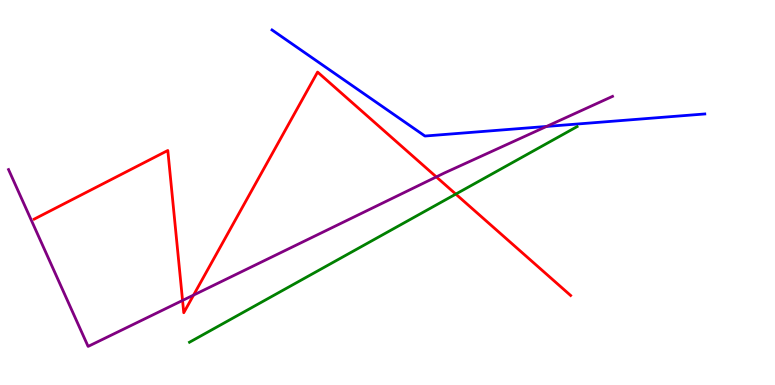[{'lines': ['blue', 'red'], 'intersections': []}, {'lines': ['green', 'red'], 'intersections': [{'x': 5.88, 'y': 4.96}]}, {'lines': ['purple', 'red'], 'intersections': [{'x': 2.36, 'y': 2.2}, {'x': 2.5, 'y': 2.34}, {'x': 5.63, 'y': 5.4}]}, {'lines': ['blue', 'green'], 'intersections': []}, {'lines': ['blue', 'purple'], 'intersections': [{'x': 7.05, 'y': 6.72}]}, {'lines': ['green', 'purple'], 'intersections': []}]